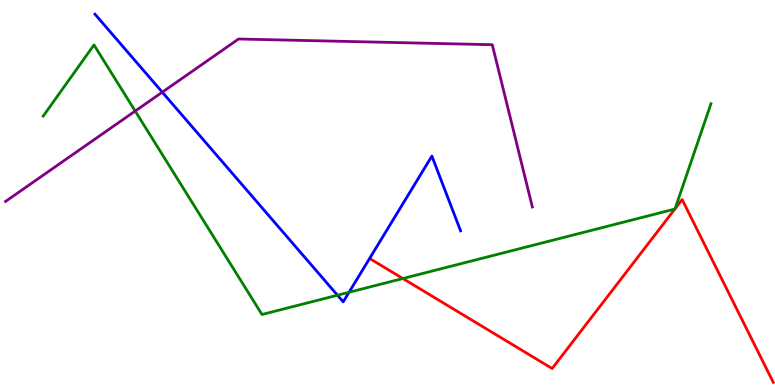[{'lines': ['blue', 'red'], 'intersections': []}, {'lines': ['green', 'red'], 'intersections': [{'x': 5.2, 'y': 2.77}, {'x': 8.71, 'y': 4.57}, {'x': 8.71, 'y': 4.58}]}, {'lines': ['purple', 'red'], 'intersections': []}, {'lines': ['blue', 'green'], 'intersections': [{'x': 4.35, 'y': 2.33}, {'x': 4.5, 'y': 2.41}]}, {'lines': ['blue', 'purple'], 'intersections': [{'x': 2.09, 'y': 7.61}]}, {'lines': ['green', 'purple'], 'intersections': [{'x': 1.74, 'y': 7.12}]}]